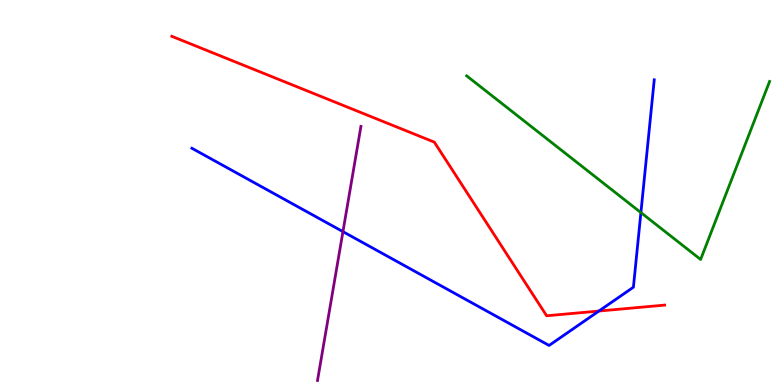[{'lines': ['blue', 'red'], 'intersections': [{'x': 7.73, 'y': 1.92}]}, {'lines': ['green', 'red'], 'intersections': []}, {'lines': ['purple', 'red'], 'intersections': []}, {'lines': ['blue', 'green'], 'intersections': [{'x': 8.27, 'y': 4.48}]}, {'lines': ['blue', 'purple'], 'intersections': [{'x': 4.43, 'y': 3.98}]}, {'lines': ['green', 'purple'], 'intersections': []}]